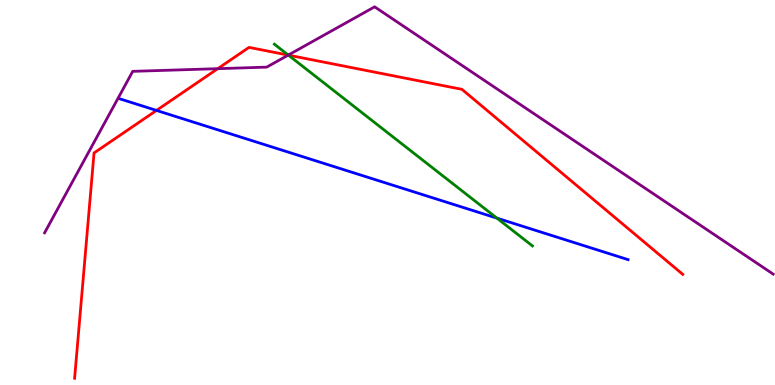[{'lines': ['blue', 'red'], 'intersections': [{'x': 2.02, 'y': 7.13}]}, {'lines': ['green', 'red'], 'intersections': [{'x': 3.72, 'y': 8.57}]}, {'lines': ['purple', 'red'], 'intersections': [{'x': 2.81, 'y': 8.22}, {'x': 3.72, 'y': 8.57}]}, {'lines': ['blue', 'green'], 'intersections': [{'x': 6.41, 'y': 4.33}]}, {'lines': ['blue', 'purple'], 'intersections': []}, {'lines': ['green', 'purple'], 'intersections': [{'x': 3.72, 'y': 8.57}]}]